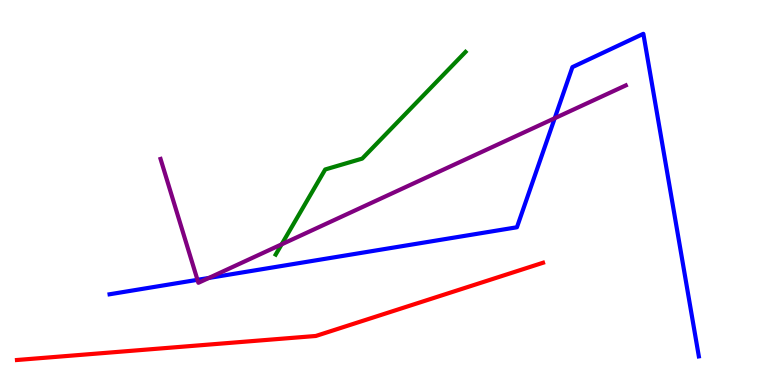[{'lines': ['blue', 'red'], 'intersections': []}, {'lines': ['green', 'red'], 'intersections': []}, {'lines': ['purple', 'red'], 'intersections': []}, {'lines': ['blue', 'green'], 'intersections': []}, {'lines': ['blue', 'purple'], 'intersections': [{'x': 2.55, 'y': 2.73}, {'x': 2.7, 'y': 2.78}, {'x': 7.16, 'y': 6.93}]}, {'lines': ['green', 'purple'], 'intersections': [{'x': 3.63, 'y': 3.65}]}]